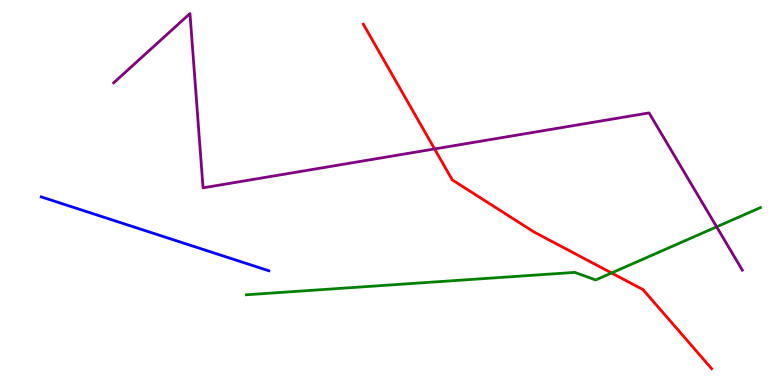[{'lines': ['blue', 'red'], 'intersections': []}, {'lines': ['green', 'red'], 'intersections': [{'x': 7.89, 'y': 2.91}]}, {'lines': ['purple', 'red'], 'intersections': [{'x': 5.61, 'y': 6.13}]}, {'lines': ['blue', 'green'], 'intersections': []}, {'lines': ['blue', 'purple'], 'intersections': []}, {'lines': ['green', 'purple'], 'intersections': [{'x': 9.25, 'y': 4.11}]}]